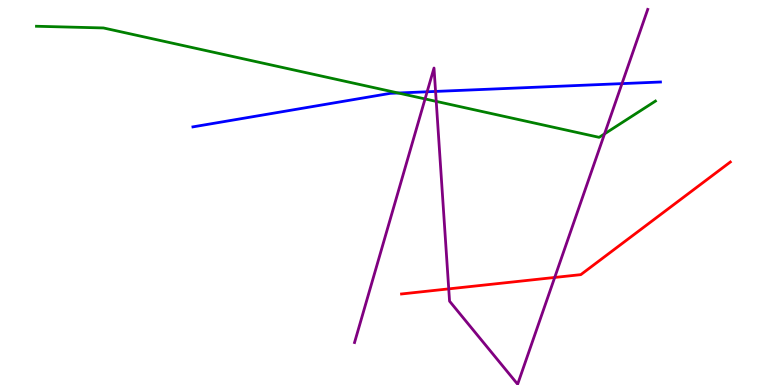[{'lines': ['blue', 'red'], 'intersections': []}, {'lines': ['green', 'red'], 'intersections': []}, {'lines': ['purple', 'red'], 'intersections': [{'x': 5.79, 'y': 2.5}, {'x': 7.16, 'y': 2.79}]}, {'lines': ['blue', 'green'], 'intersections': [{'x': 5.14, 'y': 7.58}]}, {'lines': ['blue', 'purple'], 'intersections': [{'x': 5.51, 'y': 7.62}, {'x': 5.62, 'y': 7.63}, {'x': 8.03, 'y': 7.83}]}, {'lines': ['green', 'purple'], 'intersections': [{'x': 5.48, 'y': 7.43}, {'x': 5.63, 'y': 7.37}, {'x': 7.8, 'y': 6.52}]}]